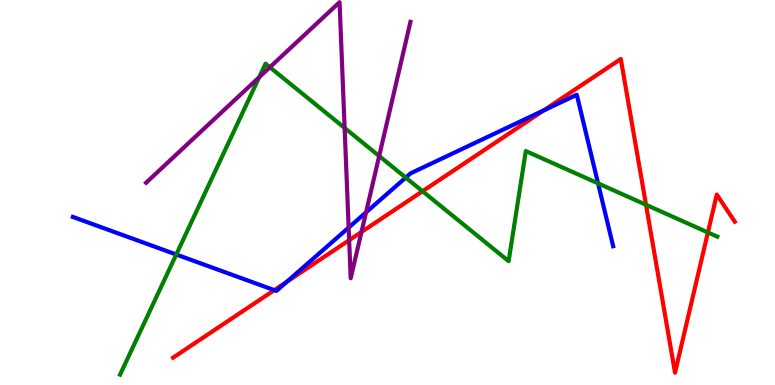[{'lines': ['blue', 'red'], 'intersections': [{'x': 3.54, 'y': 2.46}, {'x': 3.7, 'y': 2.68}, {'x': 7.02, 'y': 7.13}]}, {'lines': ['green', 'red'], 'intersections': [{'x': 5.45, 'y': 5.03}, {'x': 8.34, 'y': 4.68}, {'x': 9.13, 'y': 3.96}]}, {'lines': ['purple', 'red'], 'intersections': [{'x': 4.51, 'y': 3.76}, {'x': 4.66, 'y': 3.97}]}, {'lines': ['blue', 'green'], 'intersections': [{'x': 2.27, 'y': 3.39}, {'x': 5.24, 'y': 5.39}, {'x': 7.72, 'y': 5.24}]}, {'lines': ['blue', 'purple'], 'intersections': [{'x': 4.5, 'y': 4.09}, {'x': 4.72, 'y': 4.48}]}, {'lines': ['green', 'purple'], 'intersections': [{'x': 3.34, 'y': 7.99}, {'x': 3.48, 'y': 8.25}, {'x': 4.45, 'y': 6.68}, {'x': 4.89, 'y': 5.95}]}]